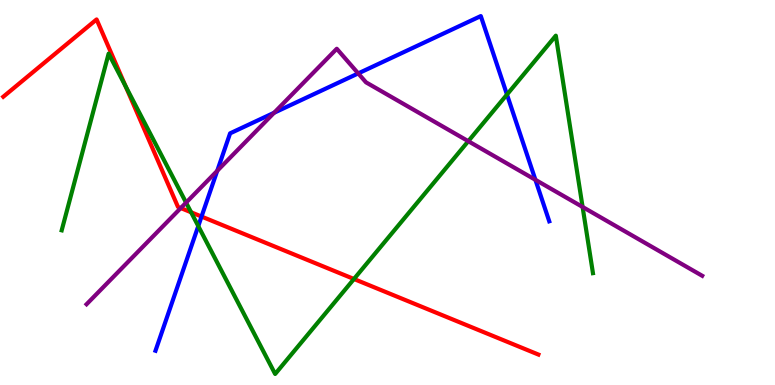[{'lines': ['blue', 'red'], 'intersections': [{'x': 2.6, 'y': 4.38}]}, {'lines': ['green', 'red'], 'intersections': [{'x': 1.62, 'y': 7.76}, {'x': 2.47, 'y': 4.49}, {'x': 4.57, 'y': 2.75}]}, {'lines': ['purple', 'red'], 'intersections': [{'x': 2.33, 'y': 4.6}]}, {'lines': ['blue', 'green'], 'intersections': [{'x': 2.56, 'y': 4.13}, {'x': 6.54, 'y': 7.54}]}, {'lines': ['blue', 'purple'], 'intersections': [{'x': 2.8, 'y': 5.56}, {'x': 3.54, 'y': 7.07}, {'x': 4.62, 'y': 8.09}, {'x': 6.91, 'y': 5.33}]}, {'lines': ['green', 'purple'], 'intersections': [{'x': 2.4, 'y': 4.74}, {'x': 6.04, 'y': 6.33}, {'x': 7.52, 'y': 4.62}]}]